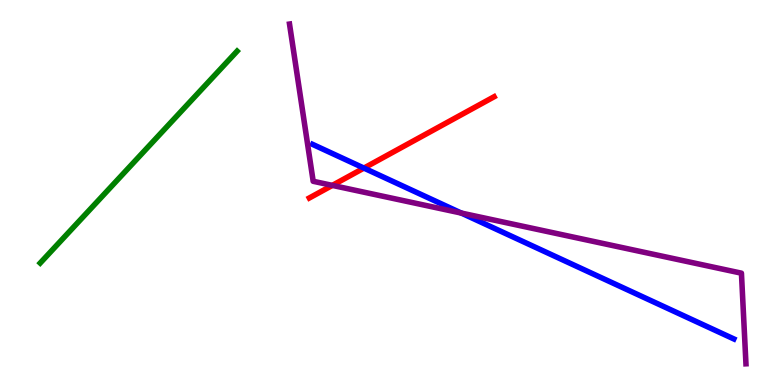[{'lines': ['blue', 'red'], 'intersections': [{'x': 4.7, 'y': 5.63}]}, {'lines': ['green', 'red'], 'intersections': []}, {'lines': ['purple', 'red'], 'intersections': [{'x': 4.29, 'y': 5.18}]}, {'lines': ['blue', 'green'], 'intersections': []}, {'lines': ['blue', 'purple'], 'intersections': [{'x': 5.95, 'y': 4.47}]}, {'lines': ['green', 'purple'], 'intersections': []}]